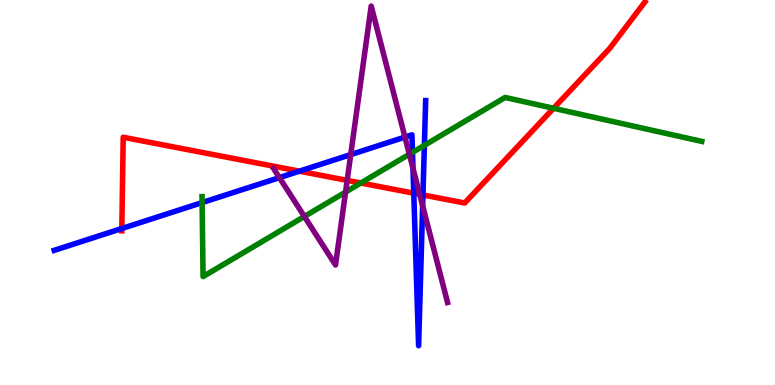[{'lines': ['blue', 'red'], 'intersections': [{'x': 1.57, 'y': 4.06}, {'x': 3.86, 'y': 5.55}, {'x': 5.34, 'y': 4.98}, {'x': 5.46, 'y': 4.94}]}, {'lines': ['green', 'red'], 'intersections': [{'x': 4.66, 'y': 5.25}, {'x': 7.14, 'y': 7.19}]}, {'lines': ['purple', 'red'], 'intersections': [{'x': 4.48, 'y': 5.31}, {'x': 5.42, 'y': 4.95}]}, {'lines': ['blue', 'green'], 'intersections': [{'x': 2.61, 'y': 4.74}, {'x': 5.32, 'y': 6.04}, {'x': 5.48, 'y': 6.23}]}, {'lines': ['blue', 'purple'], 'intersections': [{'x': 3.61, 'y': 5.39}, {'x': 4.53, 'y': 5.98}, {'x': 5.23, 'y': 6.44}, {'x': 5.33, 'y': 5.63}, {'x': 5.45, 'y': 4.66}]}, {'lines': ['green', 'purple'], 'intersections': [{'x': 3.93, 'y': 4.38}, {'x': 4.46, 'y': 5.01}, {'x': 5.28, 'y': 5.99}]}]